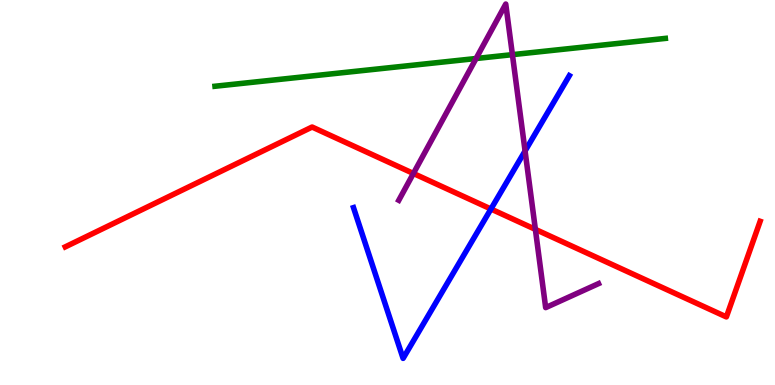[{'lines': ['blue', 'red'], 'intersections': [{'x': 6.33, 'y': 4.57}]}, {'lines': ['green', 'red'], 'intersections': []}, {'lines': ['purple', 'red'], 'intersections': [{'x': 5.33, 'y': 5.49}, {'x': 6.91, 'y': 4.04}]}, {'lines': ['blue', 'green'], 'intersections': []}, {'lines': ['blue', 'purple'], 'intersections': [{'x': 6.78, 'y': 6.08}]}, {'lines': ['green', 'purple'], 'intersections': [{'x': 6.14, 'y': 8.48}, {'x': 6.61, 'y': 8.58}]}]